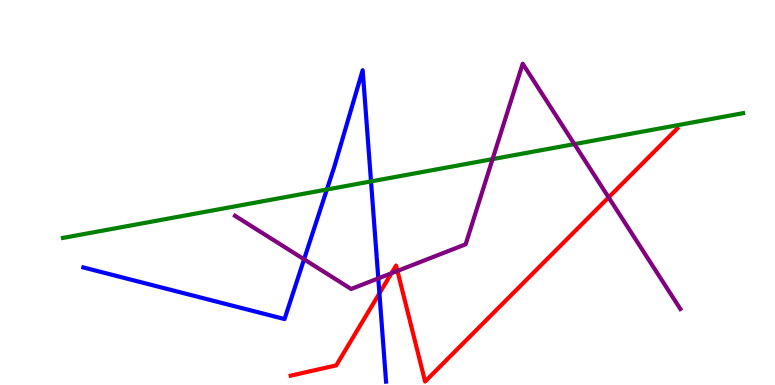[{'lines': ['blue', 'red'], 'intersections': [{'x': 4.9, 'y': 2.38}]}, {'lines': ['green', 'red'], 'intersections': []}, {'lines': ['purple', 'red'], 'intersections': [{'x': 5.05, 'y': 2.9}, {'x': 5.13, 'y': 2.96}, {'x': 7.85, 'y': 4.87}]}, {'lines': ['blue', 'green'], 'intersections': [{'x': 4.22, 'y': 5.08}, {'x': 4.79, 'y': 5.29}]}, {'lines': ['blue', 'purple'], 'intersections': [{'x': 3.92, 'y': 3.26}, {'x': 4.88, 'y': 2.77}]}, {'lines': ['green', 'purple'], 'intersections': [{'x': 6.36, 'y': 5.87}, {'x': 7.41, 'y': 6.26}]}]